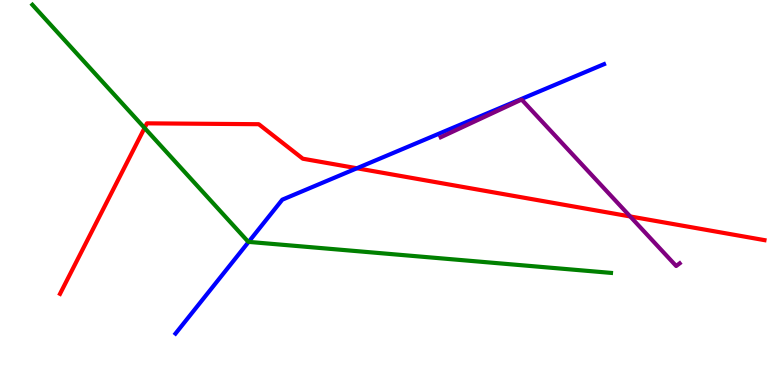[{'lines': ['blue', 'red'], 'intersections': [{'x': 4.61, 'y': 5.63}]}, {'lines': ['green', 'red'], 'intersections': [{'x': 1.87, 'y': 6.68}]}, {'lines': ['purple', 'red'], 'intersections': [{'x': 8.13, 'y': 4.38}]}, {'lines': ['blue', 'green'], 'intersections': [{'x': 3.21, 'y': 3.72}]}, {'lines': ['blue', 'purple'], 'intersections': []}, {'lines': ['green', 'purple'], 'intersections': []}]